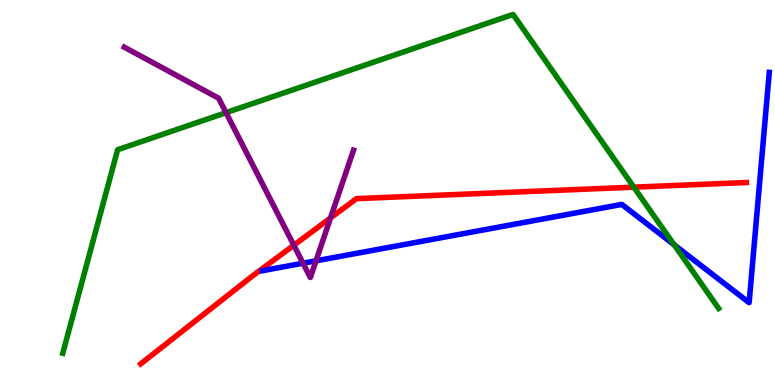[{'lines': ['blue', 'red'], 'intersections': []}, {'lines': ['green', 'red'], 'intersections': [{'x': 8.18, 'y': 5.14}]}, {'lines': ['purple', 'red'], 'intersections': [{'x': 3.79, 'y': 3.63}, {'x': 4.27, 'y': 4.34}]}, {'lines': ['blue', 'green'], 'intersections': [{'x': 8.7, 'y': 3.64}]}, {'lines': ['blue', 'purple'], 'intersections': [{'x': 3.91, 'y': 3.16}, {'x': 4.08, 'y': 3.23}]}, {'lines': ['green', 'purple'], 'intersections': [{'x': 2.92, 'y': 7.07}]}]